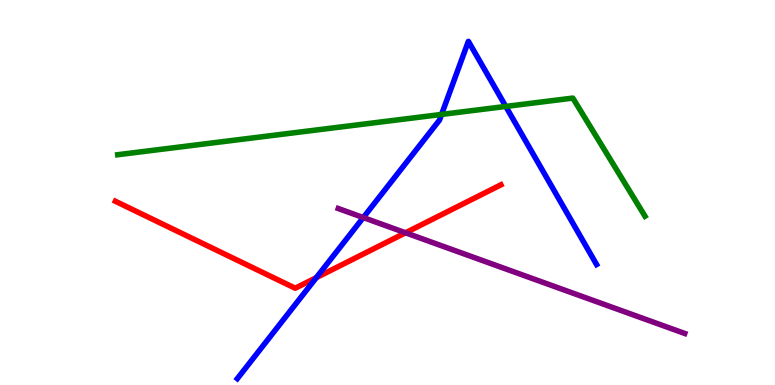[{'lines': ['blue', 'red'], 'intersections': [{'x': 4.08, 'y': 2.79}]}, {'lines': ['green', 'red'], 'intersections': []}, {'lines': ['purple', 'red'], 'intersections': [{'x': 5.23, 'y': 3.95}]}, {'lines': ['blue', 'green'], 'intersections': [{'x': 5.7, 'y': 7.03}, {'x': 6.53, 'y': 7.24}]}, {'lines': ['blue', 'purple'], 'intersections': [{'x': 4.69, 'y': 4.35}]}, {'lines': ['green', 'purple'], 'intersections': []}]